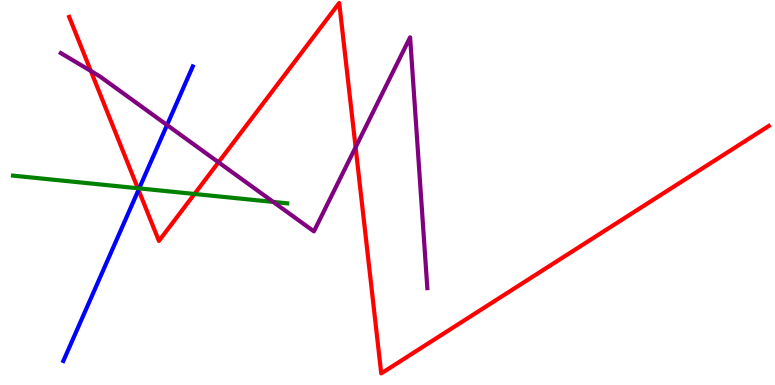[{'lines': ['blue', 'red'], 'intersections': [{'x': 1.79, 'y': 5.07}]}, {'lines': ['green', 'red'], 'intersections': [{'x': 1.78, 'y': 5.11}, {'x': 2.51, 'y': 4.96}]}, {'lines': ['purple', 'red'], 'intersections': [{'x': 1.17, 'y': 8.16}, {'x': 2.82, 'y': 5.78}, {'x': 4.59, 'y': 6.17}]}, {'lines': ['blue', 'green'], 'intersections': [{'x': 1.8, 'y': 5.11}]}, {'lines': ['blue', 'purple'], 'intersections': [{'x': 2.16, 'y': 6.75}]}, {'lines': ['green', 'purple'], 'intersections': [{'x': 3.53, 'y': 4.76}]}]